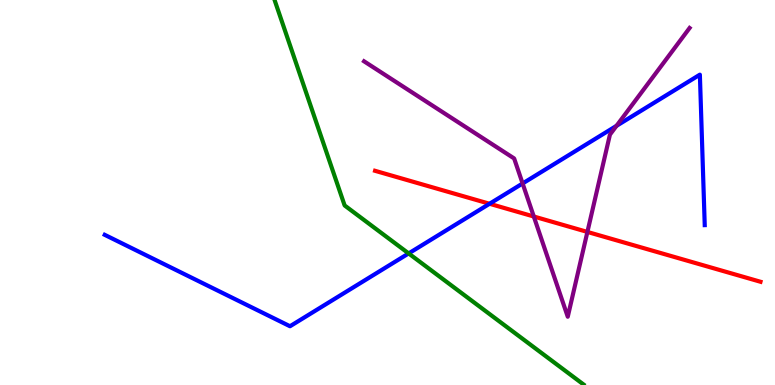[{'lines': ['blue', 'red'], 'intersections': [{'x': 6.32, 'y': 4.71}]}, {'lines': ['green', 'red'], 'intersections': []}, {'lines': ['purple', 'red'], 'intersections': [{'x': 6.89, 'y': 4.38}, {'x': 7.58, 'y': 3.98}]}, {'lines': ['blue', 'green'], 'intersections': [{'x': 5.27, 'y': 3.42}]}, {'lines': ['blue', 'purple'], 'intersections': [{'x': 6.74, 'y': 5.23}, {'x': 7.95, 'y': 6.73}]}, {'lines': ['green', 'purple'], 'intersections': []}]